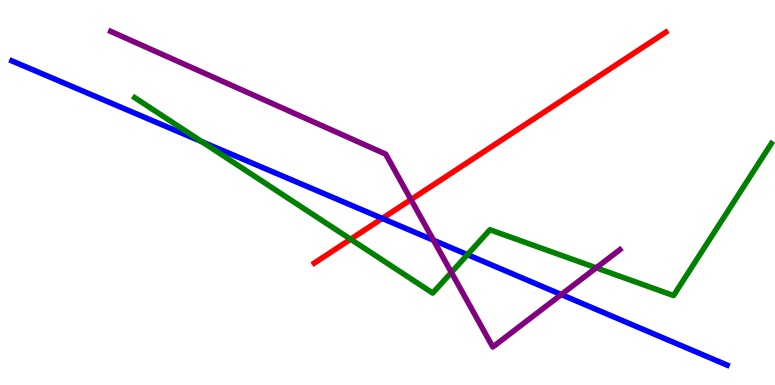[{'lines': ['blue', 'red'], 'intersections': [{'x': 4.93, 'y': 4.33}]}, {'lines': ['green', 'red'], 'intersections': [{'x': 4.52, 'y': 3.79}]}, {'lines': ['purple', 'red'], 'intersections': [{'x': 5.3, 'y': 4.82}]}, {'lines': ['blue', 'green'], 'intersections': [{'x': 2.61, 'y': 6.32}, {'x': 6.03, 'y': 3.39}]}, {'lines': ['blue', 'purple'], 'intersections': [{'x': 5.59, 'y': 3.76}, {'x': 7.24, 'y': 2.35}]}, {'lines': ['green', 'purple'], 'intersections': [{'x': 5.82, 'y': 2.92}, {'x': 7.69, 'y': 3.04}]}]